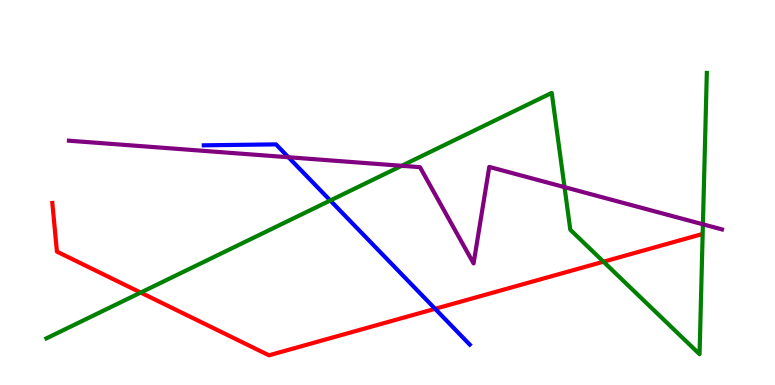[{'lines': ['blue', 'red'], 'intersections': [{'x': 5.61, 'y': 1.98}]}, {'lines': ['green', 'red'], 'intersections': [{'x': 1.82, 'y': 2.4}, {'x': 7.79, 'y': 3.2}]}, {'lines': ['purple', 'red'], 'intersections': []}, {'lines': ['blue', 'green'], 'intersections': [{'x': 4.26, 'y': 4.79}]}, {'lines': ['blue', 'purple'], 'intersections': [{'x': 3.72, 'y': 5.92}]}, {'lines': ['green', 'purple'], 'intersections': [{'x': 5.18, 'y': 5.69}, {'x': 7.28, 'y': 5.14}, {'x': 9.07, 'y': 4.17}]}]